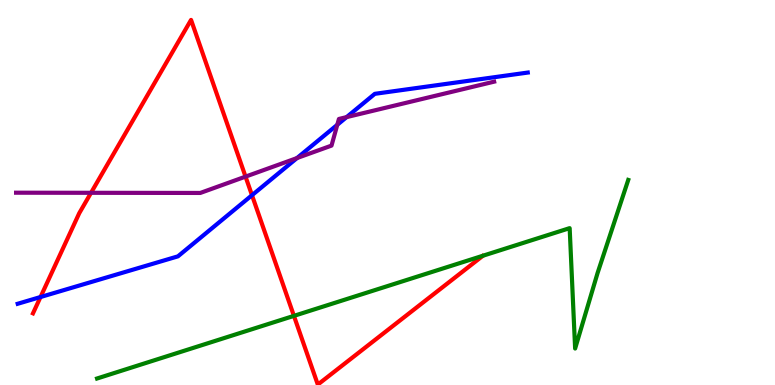[{'lines': ['blue', 'red'], 'intersections': [{'x': 0.523, 'y': 2.29}, {'x': 3.25, 'y': 4.93}]}, {'lines': ['green', 'red'], 'intersections': [{'x': 3.79, 'y': 1.8}]}, {'lines': ['purple', 'red'], 'intersections': [{'x': 1.17, 'y': 4.99}, {'x': 3.17, 'y': 5.41}]}, {'lines': ['blue', 'green'], 'intersections': []}, {'lines': ['blue', 'purple'], 'intersections': [{'x': 3.83, 'y': 5.89}, {'x': 4.35, 'y': 6.76}, {'x': 4.47, 'y': 6.96}]}, {'lines': ['green', 'purple'], 'intersections': []}]